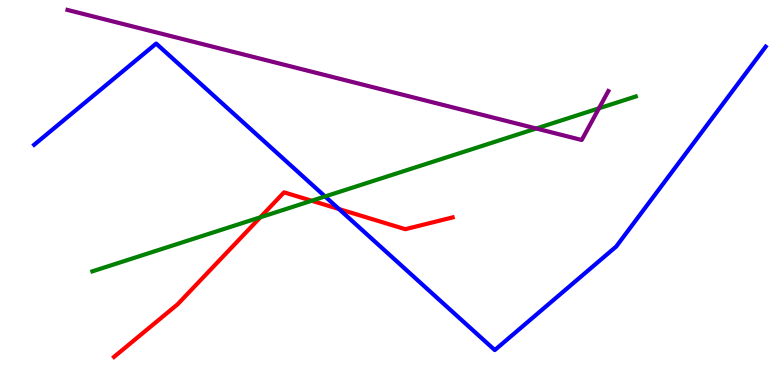[{'lines': ['blue', 'red'], 'intersections': [{'x': 4.37, 'y': 4.57}]}, {'lines': ['green', 'red'], 'intersections': [{'x': 3.36, 'y': 4.36}, {'x': 4.02, 'y': 4.79}]}, {'lines': ['purple', 'red'], 'intersections': []}, {'lines': ['blue', 'green'], 'intersections': [{'x': 4.19, 'y': 4.9}]}, {'lines': ['blue', 'purple'], 'intersections': []}, {'lines': ['green', 'purple'], 'intersections': [{'x': 6.92, 'y': 6.66}, {'x': 7.73, 'y': 7.19}]}]